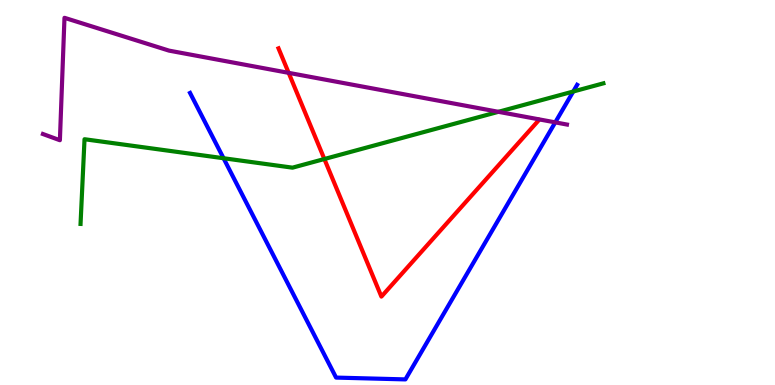[{'lines': ['blue', 'red'], 'intersections': []}, {'lines': ['green', 'red'], 'intersections': [{'x': 4.19, 'y': 5.87}]}, {'lines': ['purple', 'red'], 'intersections': [{'x': 3.72, 'y': 8.11}]}, {'lines': ['blue', 'green'], 'intersections': [{'x': 2.88, 'y': 5.89}, {'x': 7.4, 'y': 7.62}]}, {'lines': ['blue', 'purple'], 'intersections': [{'x': 7.16, 'y': 6.82}]}, {'lines': ['green', 'purple'], 'intersections': [{'x': 6.43, 'y': 7.1}]}]